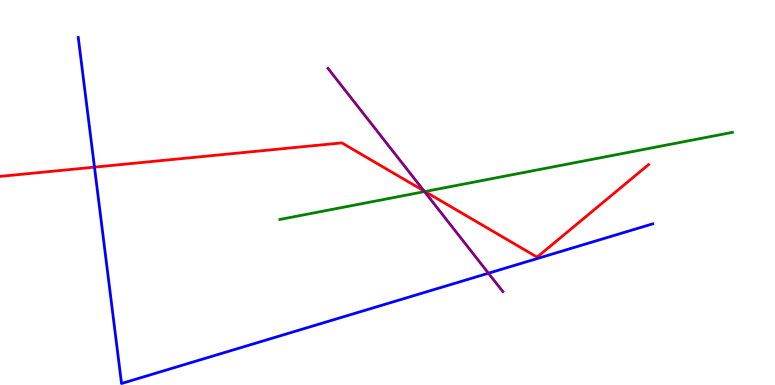[{'lines': ['blue', 'red'], 'intersections': [{'x': 1.22, 'y': 5.66}]}, {'lines': ['green', 'red'], 'intersections': [{'x': 5.48, 'y': 5.03}]}, {'lines': ['purple', 'red'], 'intersections': [{'x': 5.47, 'y': 5.04}]}, {'lines': ['blue', 'green'], 'intersections': []}, {'lines': ['blue', 'purple'], 'intersections': [{'x': 6.3, 'y': 2.9}]}, {'lines': ['green', 'purple'], 'intersections': [{'x': 5.48, 'y': 5.02}]}]